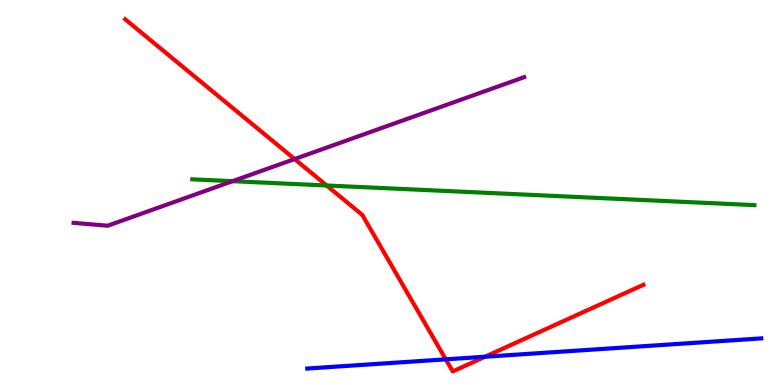[{'lines': ['blue', 'red'], 'intersections': [{'x': 5.75, 'y': 0.667}, {'x': 6.26, 'y': 0.734}]}, {'lines': ['green', 'red'], 'intersections': [{'x': 4.21, 'y': 5.18}]}, {'lines': ['purple', 'red'], 'intersections': [{'x': 3.8, 'y': 5.87}]}, {'lines': ['blue', 'green'], 'intersections': []}, {'lines': ['blue', 'purple'], 'intersections': []}, {'lines': ['green', 'purple'], 'intersections': [{'x': 3.0, 'y': 5.29}]}]